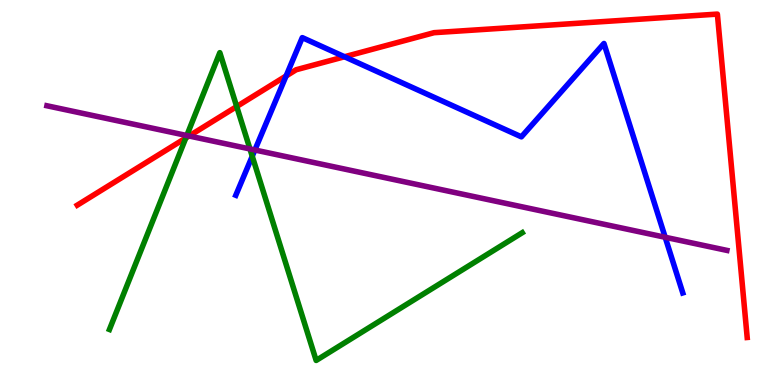[{'lines': ['blue', 'red'], 'intersections': [{'x': 3.69, 'y': 8.03}, {'x': 4.45, 'y': 8.53}]}, {'lines': ['green', 'red'], 'intersections': [{'x': 2.4, 'y': 6.42}, {'x': 3.05, 'y': 7.23}]}, {'lines': ['purple', 'red'], 'intersections': [{'x': 2.44, 'y': 6.47}]}, {'lines': ['blue', 'green'], 'intersections': [{'x': 3.25, 'y': 5.94}]}, {'lines': ['blue', 'purple'], 'intersections': [{'x': 3.29, 'y': 6.1}, {'x': 8.58, 'y': 3.84}]}, {'lines': ['green', 'purple'], 'intersections': [{'x': 2.41, 'y': 6.48}, {'x': 3.23, 'y': 6.13}]}]